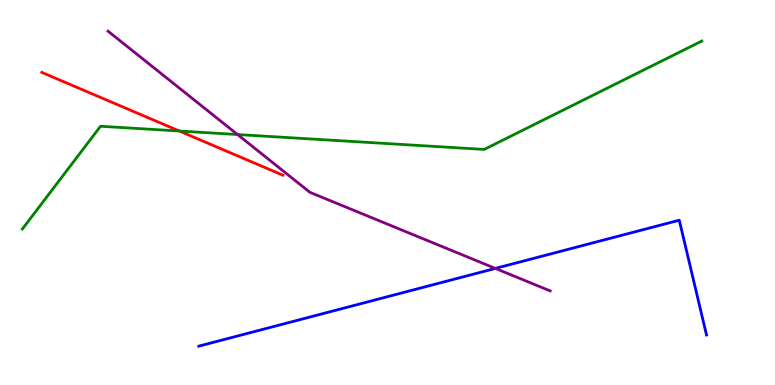[{'lines': ['blue', 'red'], 'intersections': []}, {'lines': ['green', 'red'], 'intersections': [{'x': 2.31, 'y': 6.6}]}, {'lines': ['purple', 'red'], 'intersections': []}, {'lines': ['blue', 'green'], 'intersections': []}, {'lines': ['blue', 'purple'], 'intersections': [{'x': 6.39, 'y': 3.03}]}, {'lines': ['green', 'purple'], 'intersections': [{'x': 3.06, 'y': 6.51}]}]